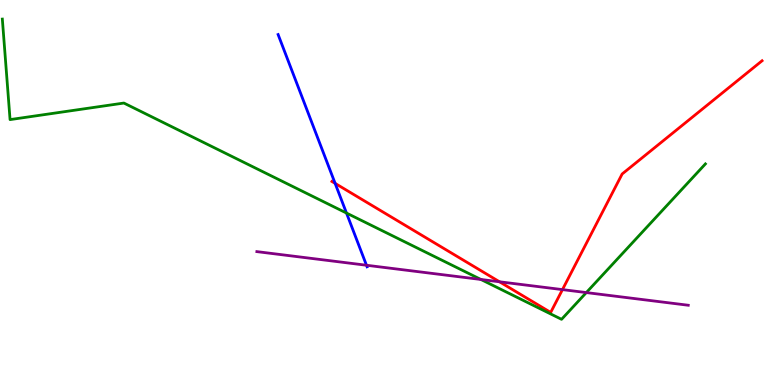[{'lines': ['blue', 'red'], 'intersections': [{'x': 4.32, 'y': 5.24}]}, {'lines': ['green', 'red'], 'intersections': []}, {'lines': ['purple', 'red'], 'intersections': [{'x': 6.45, 'y': 2.68}, {'x': 7.26, 'y': 2.48}]}, {'lines': ['blue', 'green'], 'intersections': [{'x': 4.47, 'y': 4.47}]}, {'lines': ['blue', 'purple'], 'intersections': [{'x': 4.73, 'y': 3.11}]}, {'lines': ['green', 'purple'], 'intersections': [{'x': 6.21, 'y': 2.74}, {'x': 7.57, 'y': 2.4}]}]